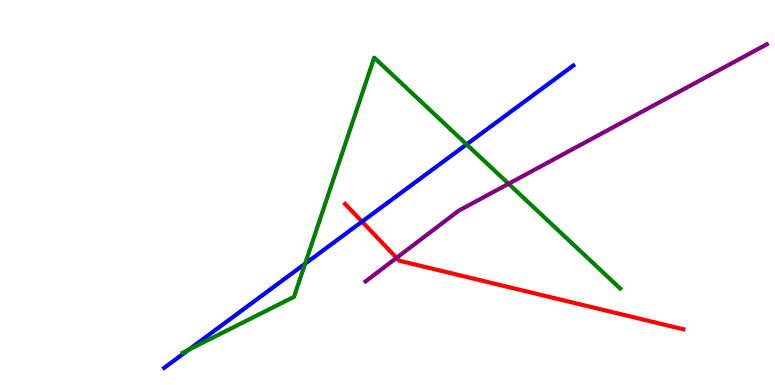[{'lines': ['blue', 'red'], 'intersections': [{'x': 4.67, 'y': 4.24}]}, {'lines': ['green', 'red'], 'intersections': []}, {'lines': ['purple', 'red'], 'intersections': [{'x': 5.12, 'y': 3.3}]}, {'lines': ['blue', 'green'], 'intersections': [{'x': 2.43, 'y': 0.915}, {'x': 3.94, 'y': 3.15}, {'x': 6.02, 'y': 6.25}]}, {'lines': ['blue', 'purple'], 'intersections': []}, {'lines': ['green', 'purple'], 'intersections': [{'x': 6.56, 'y': 5.23}]}]